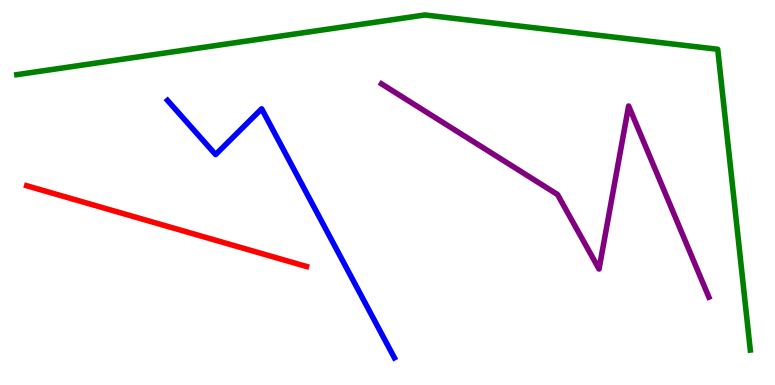[{'lines': ['blue', 'red'], 'intersections': []}, {'lines': ['green', 'red'], 'intersections': []}, {'lines': ['purple', 'red'], 'intersections': []}, {'lines': ['blue', 'green'], 'intersections': []}, {'lines': ['blue', 'purple'], 'intersections': []}, {'lines': ['green', 'purple'], 'intersections': []}]